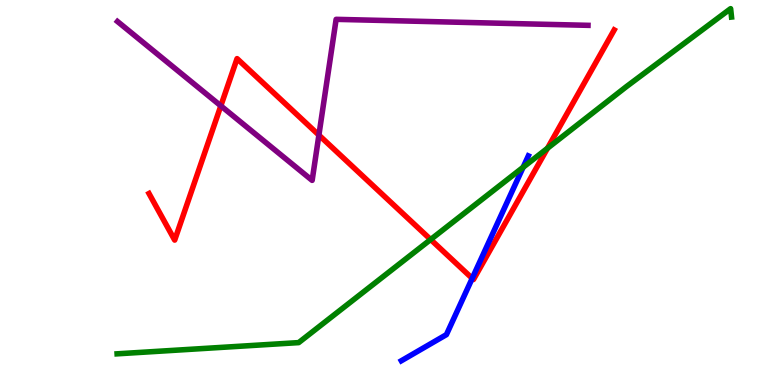[{'lines': ['blue', 'red'], 'intersections': [{'x': 6.09, 'y': 2.77}]}, {'lines': ['green', 'red'], 'intersections': [{'x': 5.56, 'y': 3.78}, {'x': 7.06, 'y': 6.15}]}, {'lines': ['purple', 'red'], 'intersections': [{'x': 2.85, 'y': 7.25}, {'x': 4.11, 'y': 6.49}]}, {'lines': ['blue', 'green'], 'intersections': [{'x': 6.75, 'y': 5.65}]}, {'lines': ['blue', 'purple'], 'intersections': []}, {'lines': ['green', 'purple'], 'intersections': []}]